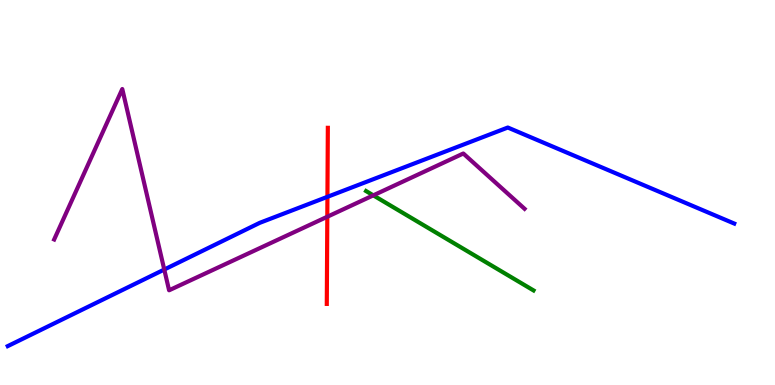[{'lines': ['blue', 'red'], 'intersections': [{'x': 4.22, 'y': 4.89}]}, {'lines': ['green', 'red'], 'intersections': []}, {'lines': ['purple', 'red'], 'intersections': [{'x': 4.22, 'y': 4.37}]}, {'lines': ['blue', 'green'], 'intersections': []}, {'lines': ['blue', 'purple'], 'intersections': [{'x': 2.12, 'y': 3.0}]}, {'lines': ['green', 'purple'], 'intersections': [{'x': 4.82, 'y': 4.93}]}]